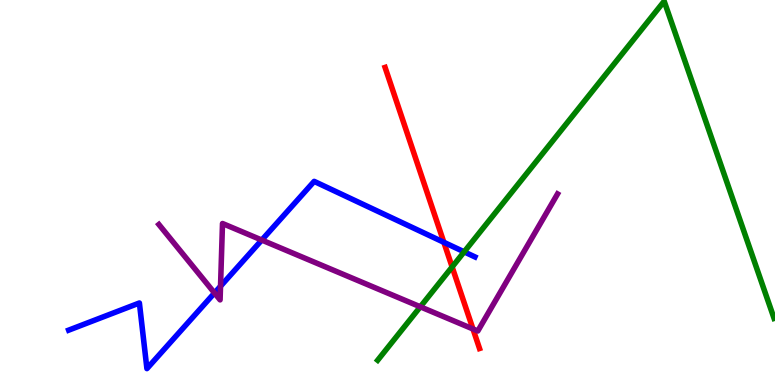[{'lines': ['blue', 'red'], 'intersections': [{'x': 5.73, 'y': 3.71}]}, {'lines': ['green', 'red'], 'intersections': [{'x': 5.83, 'y': 3.07}]}, {'lines': ['purple', 'red'], 'intersections': [{'x': 6.1, 'y': 1.46}]}, {'lines': ['blue', 'green'], 'intersections': [{'x': 5.99, 'y': 3.46}]}, {'lines': ['blue', 'purple'], 'intersections': [{'x': 2.77, 'y': 2.39}, {'x': 2.85, 'y': 2.57}, {'x': 3.38, 'y': 3.76}]}, {'lines': ['green', 'purple'], 'intersections': [{'x': 5.42, 'y': 2.03}]}]